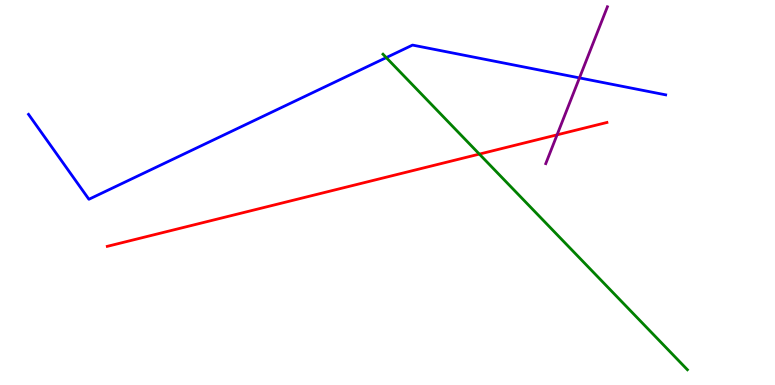[{'lines': ['blue', 'red'], 'intersections': []}, {'lines': ['green', 'red'], 'intersections': [{'x': 6.19, 'y': 6.0}]}, {'lines': ['purple', 'red'], 'intersections': [{'x': 7.19, 'y': 6.5}]}, {'lines': ['blue', 'green'], 'intersections': [{'x': 4.98, 'y': 8.5}]}, {'lines': ['blue', 'purple'], 'intersections': [{'x': 7.48, 'y': 7.98}]}, {'lines': ['green', 'purple'], 'intersections': []}]